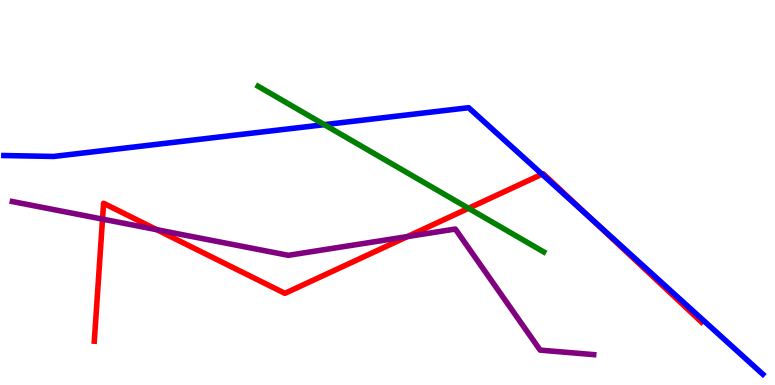[{'lines': ['blue', 'red'], 'intersections': [{'x': 6.99, 'y': 5.48}, {'x': 7.62, 'y': 4.33}]}, {'lines': ['green', 'red'], 'intersections': [{'x': 6.05, 'y': 4.59}]}, {'lines': ['purple', 'red'], 'intersections': [{'x': 1.32, 'y': 4.31}, {'x': 2.02, 'y': 4.03}, {'x': 5.26, 'y': 3.86}]}, {'lines': ['blue', 'green'], 'intersections': [{'x': 4.18, 'y': 6.76}]}, {'lines': ['blue', 'purple'], 'intersections': []}, {'lines': ['green', 'purple'], 'intersections': []}]